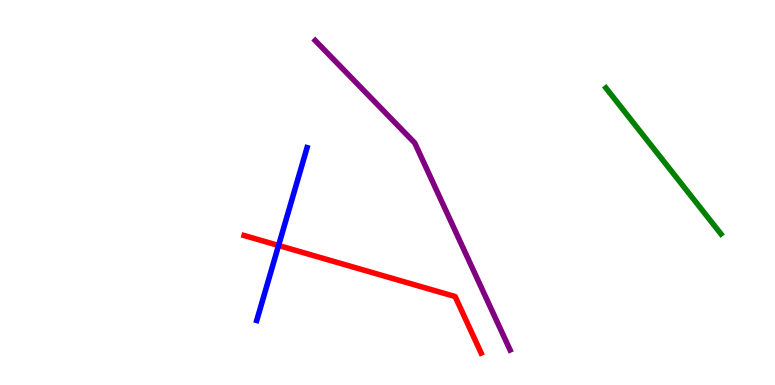[{'lines': ['blue', 'red'], 'intersections': [{'x': 3.59, 'y': 3.62}]}, {'lines': ['green', 'red'], 'intersections': []}, {'lines': ['purple', 'red'], 'intersections': []}, {'lines': ['blue', 'green'], 'intersections': []}, {'lines': ['blue', 'purple'], 'intersections': []}, {'lines': ['green', 'purple'], 'intersections': []}]